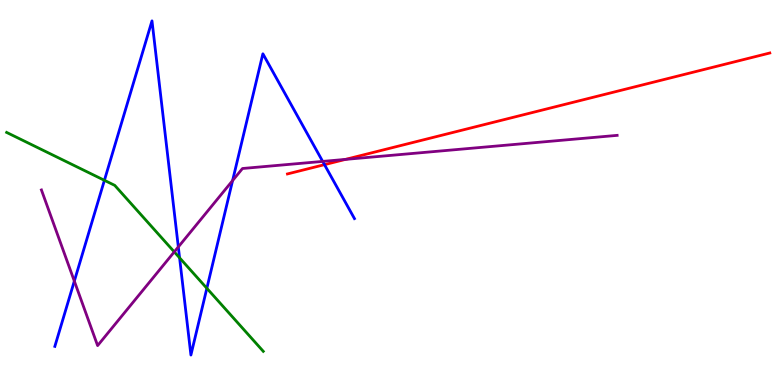[{'lines': ['blue', 'red'], 'intersections': [{'x': 4.19, 'y': 5.72}]}, {'lines': ['green', 'red'], 'intersections': []}, {'lines': ['purple', 'red'], 'intersections': [{'x': 4.46, 'y': 5.86}]}, {'lines': ['blue', 'green'], 'intersections': [{'x': 1.35, 'y': 5.32}, {'x': 2.32, 'y': 3.3}, {'x': 2.67, 'y': 2.51}]}, {'lines': ['blue', 'purple'], 'intersections': [{'x': 0.959, 'y': 2.7}, {'x': 2.3, 'y': 3.59}, {'x': 3.0, 'y': 5.31}, {'x': 4.16, 'y': 5.81}]}, {'lines': ['green', 'purple'], 'intersections': [{'x': 2.25, 'y': 3.46}]}]